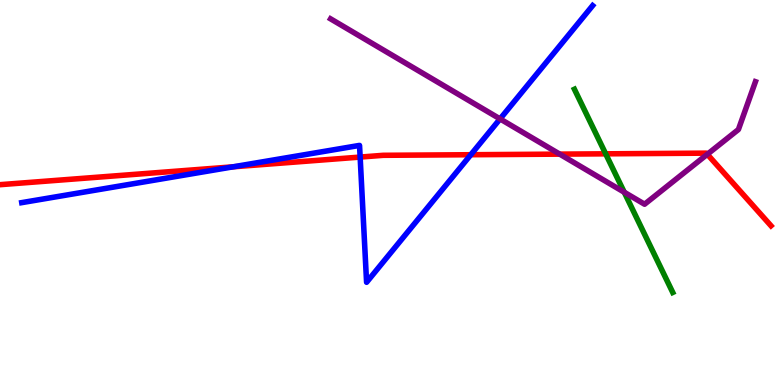[{'lines': ['blue', 'red'], 'intersections': [{'x': 3.01, 'y': 5.67}, {'x': 4.65, 'y': 5.92}, {'x': 6.07, 'y': 5.98}]}, {'lines': ['green', 'red'], 'intersections': [{'x': 7.82, 'y': 6.0}]}, {'lines': ['purple', 'red'], 'intersections': [{'x': 7.22, 'y': 6.0}, {'x': 9.13, 'y': 5.99}]}, {'lines': ['blue', 'green'], 'intersections': []}, {'lines': ['blue', 'purple'], 'intersections': [{'x': 6.45, 'y': 6.91}]}, {'lines': ['green', 'purple'], 'intersections': [{'x': 8.05, 'y': 5.01}]}]